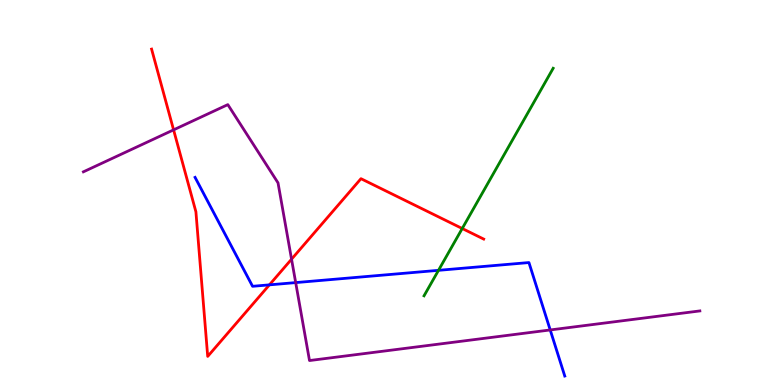[{'lines': ['blue', 'red'], 'intersections': [{'x': 3.48, 'y': 2.6}]}, {'lines': ['green', 'red'], 'intersections': [{'x': 5.96, 'y': 4.06}]}, {'lines': ['purple', 'red'], 'intersections': [{'x': 2.24, 'y': 6.63}, {'x': 3.76, 'y': 3.27}]}, {'lines': ['blue', 'green'], 'intersections': [{'x': 5.66, 'y': 2.98}]}, {'lines': ['blue', 'purple'], 'intersections': [{'x': 3.82, 'y': 2.66}, {'x': 7.1, 'y': 1.43}]}, {'lines': ['green', 'purple'], 'intersections': []}]